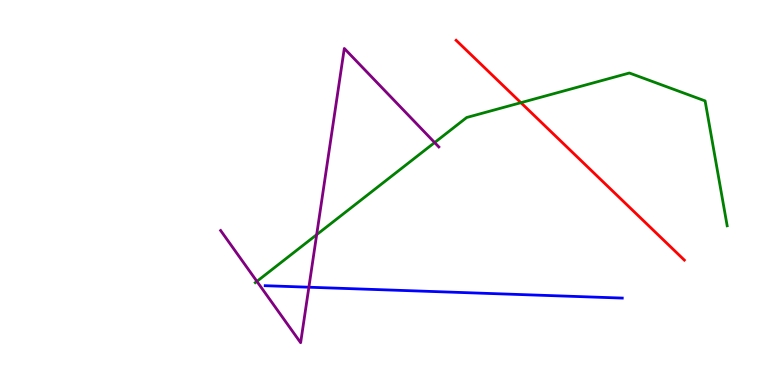[{'lines': ['blue', 'red'], 'intersections': []}, {'lines': ['green', 'red'], 'intersections': [{'x': 6.72, 'y': 7.33}]}, {'lines': ['purple', 'red'], 'intersections': []}, {'lines': ['blue', 'green'], 'intersections': []}, {'lines': ['blue', 'purple'], 'intersections': [{'x': 3.99, 'y': 2.54}]}, {'lines': ['green', 'purple'], 'intersections': [{'x': 3.31, 'y': 2.69}, {'x': 4.09, 'y': 3.9}, {'x': 5.61, 'y': 6.3}]}]